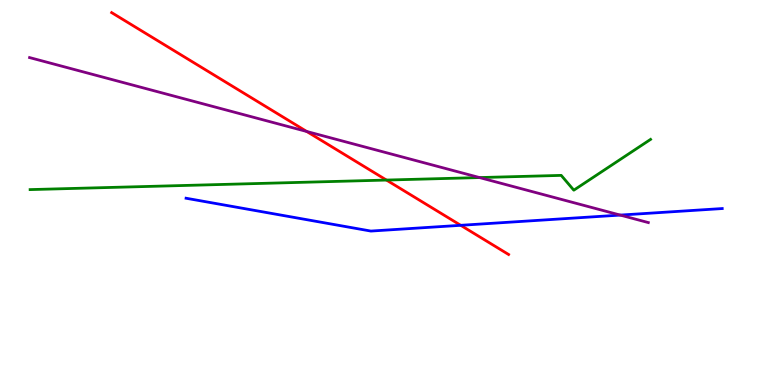[{'lines': ['blue', 'red'], 'intersections': [{'x': 5.94, 'y': 4.15}]}, {'lines': ['green', 'red'], 'intersections': [{'x': 4.99, 'y': 5.32}]}, {'lines': ['purple', 'red'], 'intersections': [{'x': 3.96, 'y': 6.59}]}, {'lines': ['blue', 'green'], 'intersections': []}, {'lines': ['blue', 'purple'], 'intersections': [{'x': 8.0, 'y': 4.41}]}, {'lines': ['green', 'purple'], 'intersections': [{'x': 6.19, 'y': 5.39}]}]